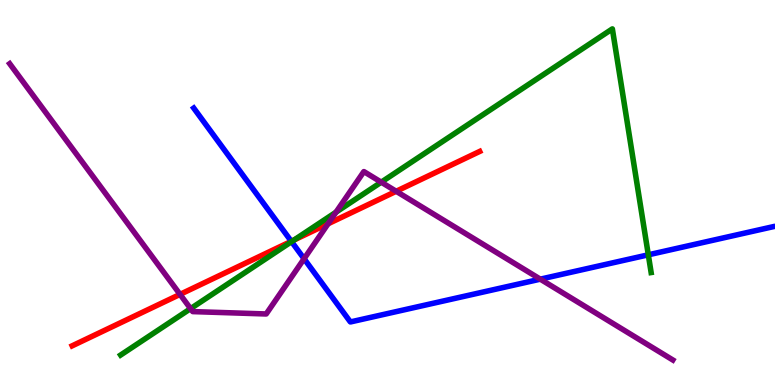[{'lines': ['blue', 'red'], 'intersections': [{'x': 3.76, 'y': 3.73}]}, {'lines': ['green', 'red'], 'intersections': [{'x': 3.8, 'y': 3.77}]}, {'lines': ['purple', 'red'], 'intersections': [{'x': 2.32, 'y': 2.35}, {'x': 4.23, 'y': 4.19}, {'x': 5.11, 'y': 5.03}]}, {'lines': ['blue', 'green'], 'intersections': [{'x': 3.76, 'y': 3.72}, {'x': 8.37, 'y': 3.38}]}, {'lines': ['blue', 'purple'], 'intersections': [{'x': 3.92, 'y': 3.28}, {'x': 6.97, 'y': 2.75}]}, {'lines': ['green', 'purple'], 'intersections': [{'x': 2.46, 'y': 1.98}, {'x': 4.34, 'y': 4.49}, {'x': 4.92, 'y': 5.27}]}]